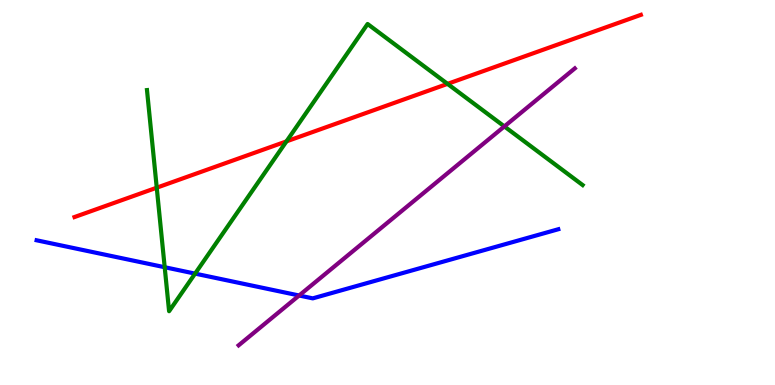[{'lines': ['blue', 'red'], 'intersections': []}, {'lines': ['green', 'red'], 'intersections': [{'x': 2.02, 'y': 5.13}, {'x': 3.7, 'y': 6.33}, {'x': 5.77, 'y': 7.82}]}, {'lines': ['purple', 'red'], 'intersections': []}, {'lines': ['blue', 'green'], 'intersections': [{'x': 2.13, 'y': 3.06}, {'x': 2.52, 'y': 2.89}]}, {'lines': ['blue', 'purple'], 'intersections': [{'x': 3.86, 'y': 2.32}]}, {'lines': ['green', 'purple'], 'intersections': [{'x': 6.51, 'y': 6.72}]}]